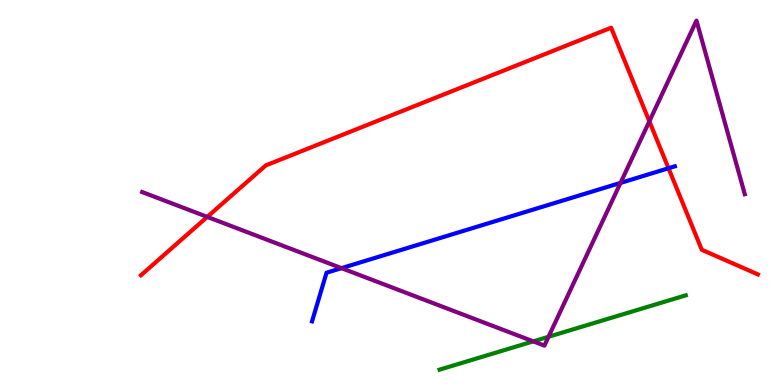[{'lines': ['blue', 'red'], 'intersections': [{'x': 8.63, 'y': 5.63}]}, {'lines': ['green', 'red'], 'intersections': []}, {'lines': ['purple', 'red'], 'intersections': [{'x': 2.67, 'y': 4.37}, {'x': 8.38, 'y': 6.85}]}, {'lines': ['blue', 'green'], 'intersections': []}, {'lines': ['blue', 'purple'], 'intersections': [{'x': 4.41, 'y': 3.04}, {'x': 8.01, 'y': 5.25}]}, {'lines': ['green', 'purple'], 'intersections': [{'x': 6.88, 'y': 1.13}, {'x': 7.08, 'y': 1.25}]}]